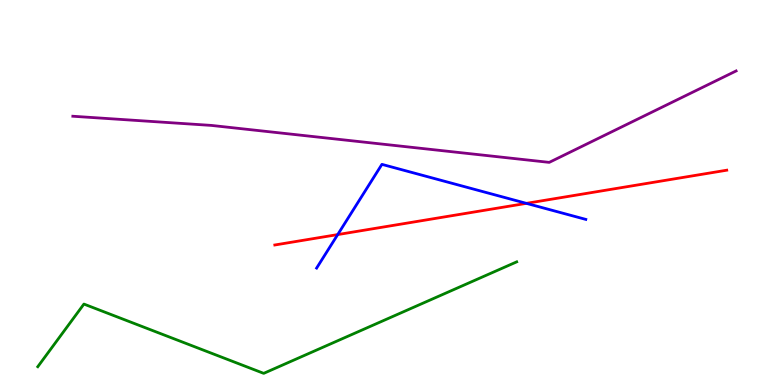[{'lines': ['blue', 'red'], 'intersections': [{'x': 4.36, 'y': 3.91}, {'x': 6.79, 'y': 4.72}]}, {'lines': ['green', 'red'], 'intersections': []}, {'lines': ['purple', 'red'], 'intersections': []}, {'lines': ['blue', 'green'], 'intersections': []}, {'lines': ['blue', 'purple'], 'intersections': []}, {'lines': ['green', 'purple'], 'intersections': []}]